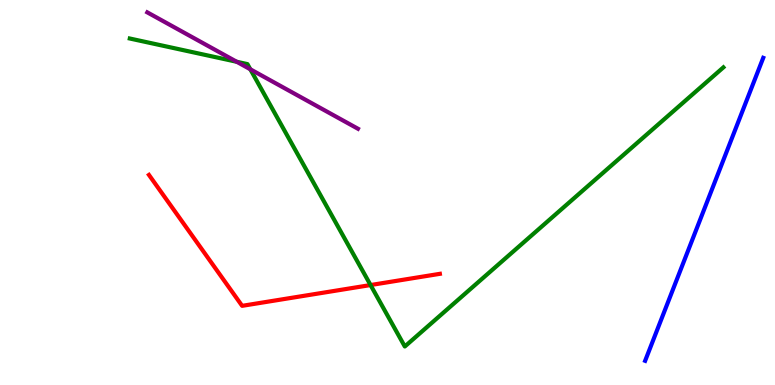[{'lines': ['blue', 'red'], 'intersections': []}, {'lines': ['green', 'red'], 'intersections': [{'x': 4.78, 'y': 2.6}]}, {'lines': ['purple', 'red'], 'intersections': []}, {'lines': ['blue', 'green'], 'intersections': []}, {'lines': ['blue', 'purple'], 'intersections': []}, {'lines': ['green', 'purple'], 'intersections': [{'x': 3.05, 'y': 8.4}, {'x': 3.23, 'y': 8.2}]}]